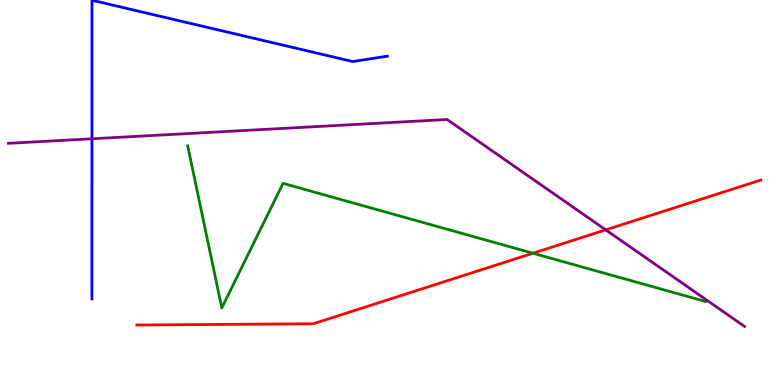[{'lines': ['blue', 'red'], 'intersections': []}, {'lines': ['green', 'red'], 'intersections': [{'x': 6.88, 'y': 3.42}]}, {'lines': ['purple', 'red'], 'intersections': [{'x': 7.82, 'y': 4.03}]}, {'lines': ['blue', 'green'], 'intersections': []}, {'lines': ['blue', 'purple'], 'intersections': [{'x': 1.19, 'y': 6.4}]}, {'lines': ['green', 'purple'], 'intersections': []}]